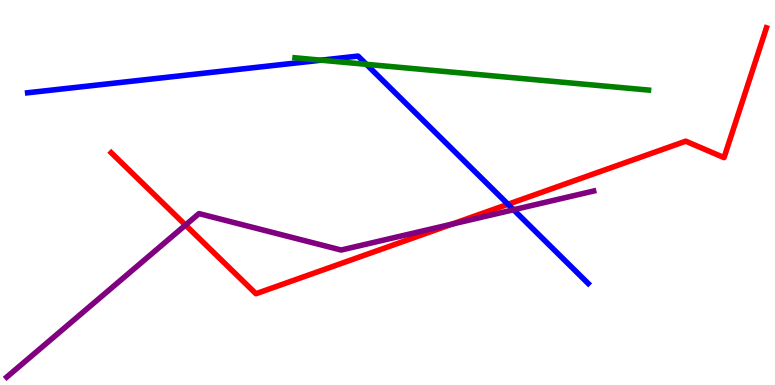[{'lines': ['blue', 'red'], 'intersections': [{'x': 6.55, 'y': 4.69}]}, {'lines': ['green', 'red'], 'intersections': []}, {'lines': ['purple', 'red'], 'intersections': [{'x': 2.39, 'y': 4.15}, {'x': 5.83, 'y': 4.18}]}, {'lines': ['blue', 'green'], 'intersections': [{'x': 4.14, 'y': 8.44}, {'x': 4.73, 'y': 8.33}]}, {'lines': ['blue', 'purple'], 'intersections': [{'x': 6.63, 'y': 4.55}]}, {'lines': ['green', 'purple'], 'intersections': []}]